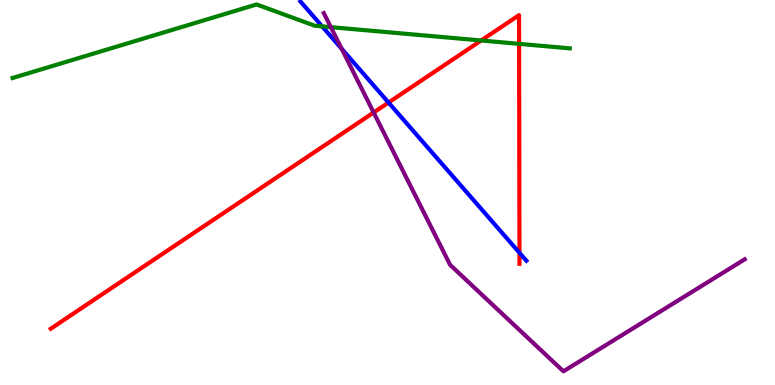[{'lines': ['blue', 'red'], 'intersections': [{'x': 5.01, 'y': 7.34}, {'x': 6.7, 'y': 3.43}]}, {'lines': ['green', 'red'], 'intersections': [{'x': 6.21, 'y': 8.95}, {'x': 6.7, 'y': 8.86}]}, {'lines': ['purple', 'red'], 'intersections': [{'x': 4.82, 'y': 7.08}]}, {'lines': ['blue', 'green'], 'intersections': [{'x': 4.16, 'y': 9.31}]}, {'lines': ['blue', 'purple'], 'intersections': [{'x': 4.41, 'y': 8.73}]}, {'lines': ['green', 'purple'], 'intersections': [{'x': 4.27, 'y': 9.29}]}]